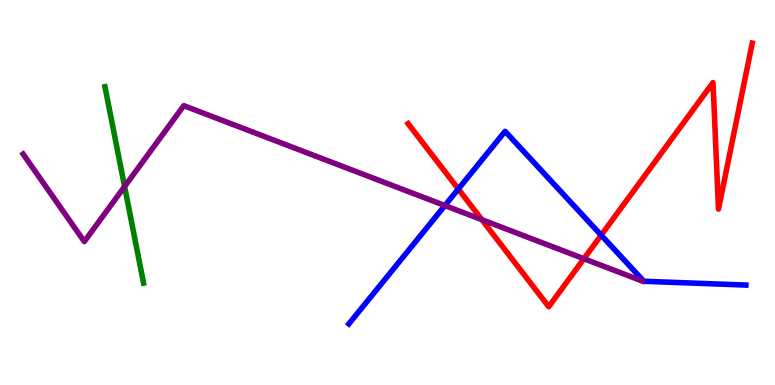[{'lines': ['blue', 'red'], 'intersections': [{'x': 5.91, 'y': 5.09}, {'x': 7.76, 'y': 3.89}]}, {'lines': ['green', 'red'], 'intersections': []}, {'lines': ['purple', 'red'], 'intersections': [{'x': 6.22, 'y': 4.29}, {'x': 7.53, 'y': 3.28}]}, {'lines': ['blue', 'green'], 'intersections': []}, {'lines': ['blue', 'purple'], 'intersections': [{'x': 5.74, 'y': 4.66}]}, {'lines': ['green', 'purple'], 'intersections': [{'x': 1.61, 'y': 5.15}]}]